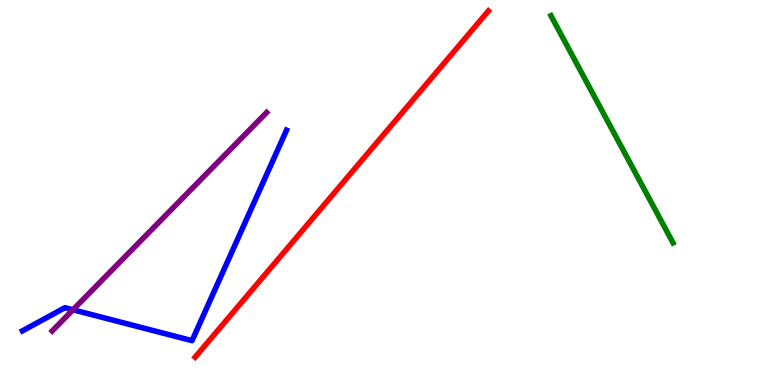[{'lines': ['blue', 'red'], 'intersections': []}, {'lines': ['green', 'red'], 'intersections': []}, {'lines': ['purple', 'red'], 'intersections': []}, {'lines': ['blue', 'green'], 'intersections': []}, {'lines': ['blue', 'purple'], 'intersections': [{'x': 0.942, 'y': 1.95}]}, {'lines': ['green', 'purple'], 'intersections': []}]